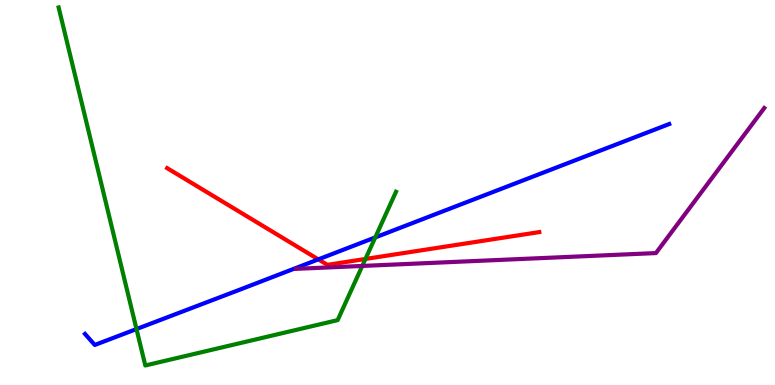[{'lines': ['blue', 'red'], 'intersections': [{'x': 4.11, 'y': 3.26}]}, {'lines': ['green', 'red'], 'intersections': [{'x': 4.72, 'y': 3.27}]}, {'lines': ['purple', 'red'], 'intersections': []}, {'lines': ['blue', 'green'], 'intersections': [{'x': 1.76, 'y': 1.45}, {'x': 4.84, 'y': 3.83}]}, {'lines': ['blue', 'purple'], 'intersections': []}, {'lines': ['green', 'purple'], 'intersections': [{'x': 4.67, 'y': 3.09}]}]